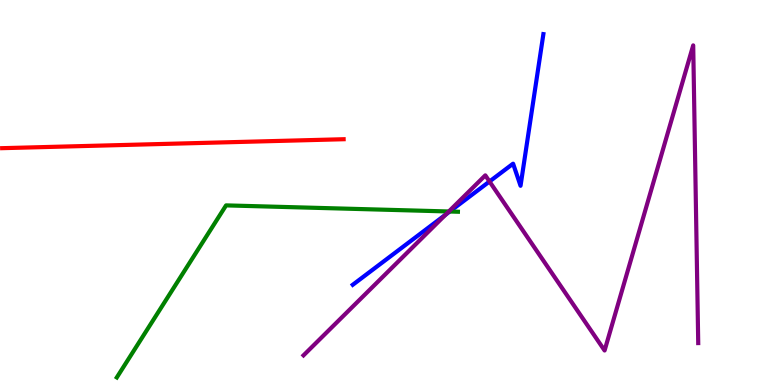[{'lines': ['blue', 'red'], 'intersections': []}, {'lines': ['green', 'red'], 'intersections': []}, {'lines': ['purple', 'red'], 'intersections': []}, {'lines': ['blue', 'green'], 'intersections': [{'x': 5.8, 'y': 4.51}]}, {'lines': ['blue', 'purple'], 'intersections': [{'x': 5.75, 'y': 4.43}, {'x': 6.32, 'y': 5.29}]}, {'lines': ['green', 'purple'], 'intersections': [{'x': 5.79, 'y': 4.51}]}]